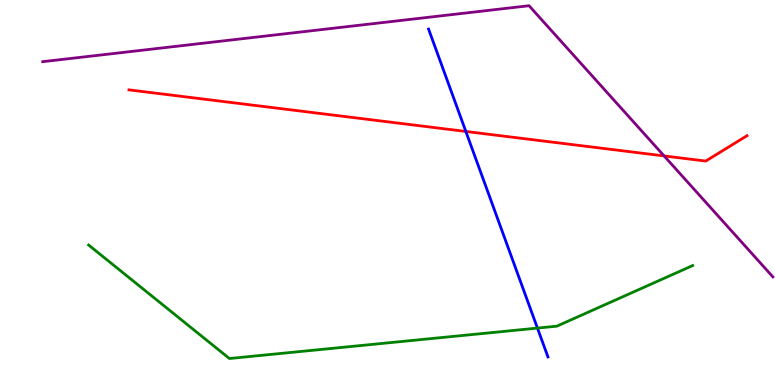[{'lines': ['blue', 'red'], 'intersections': [{'x': 6.01, 'y': 6.59}]}, {'lines': ['green', 'red'], 'intersections': []}, {'lines': ['purple', 'red'], 'intersections': [{'x': 8.57, 'y': 5.95}]}, {'lines': ['blue', 'green'], 'intersections': [{'x': 6.93, 'y': 1.48}]}, {'lines': ['blue', 'purple'], 'intersections': []}, {'lines': ['green', 'purple'], 'intersections': []}]